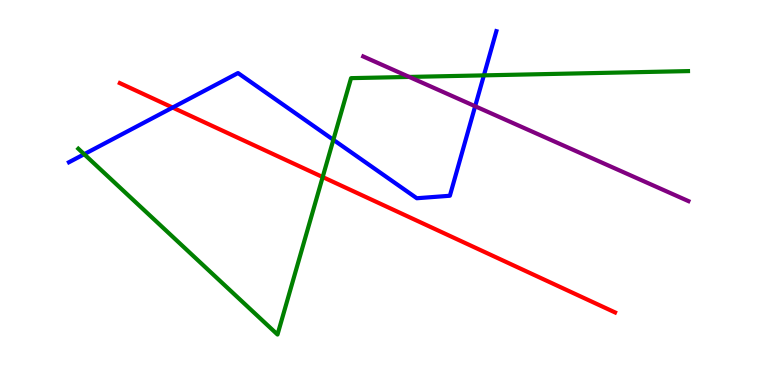[{'lines': ['blue', 'red'], 'intersections': [{'x': 2.23, 'y': 7.21}]}, {'lines': ['green', 'red'], 'intersections': [{'x': 4.16, 'y': 5.4}]}, {'lines': ['purple', 'red'], 'intersections': []}, {'lines': ['blue', 'green'], 'intersections': [{'x': 1.09, 'y': 5.99}, {'x': 4.3, 'y': 6.37}, {'x': 6.24, 'y': 8.04}]}, {'lines': ['blue', 'purple'], 'intersections': [{'x': 6.13, 'y': 7.24}]}, {'lines': ['green', 'purple'], 'intersections': [{'x': 5.28, 'y': 8.0}]}]